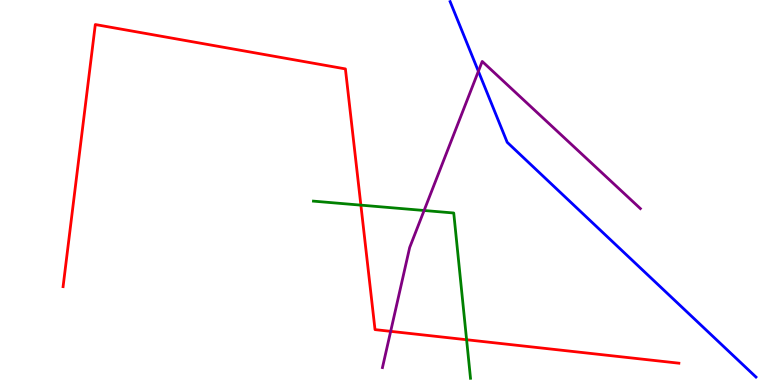[{'lines': ['blue', 'red'], 'intersections': []}, {'lines': ['green', 'red'], 'intersections': [{'x': 4.66, 'y': 4.67}, {'x': 6.02, 'y': 1.18}]}, {'lines': ['purple', 'red'], 'intersections': [{'x': 5.04, 'y': 1.39}]}, {'lines': ['blue', 'green'], 'intersections': []}, {'lines': ['blue', 'purple'], 'intersections': [{'x': 6.17, 'y': 8.15}]}, {'lines': ['green', 'purple'], 'intersections': [{'x': 5.47, 'y': 4.53}]}]